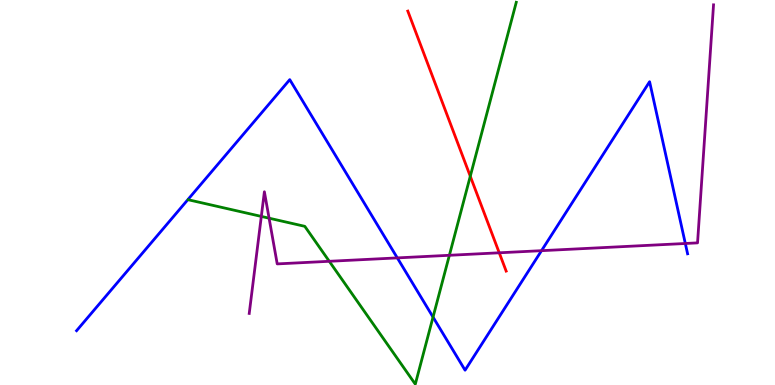[{'lines': ['blue', 'red'], 'intersections': []}, {'lines': ['green', 'red'], 'intersections': [{'x': 6.07, 'y': 5.42}]}, {'lines': ['purple', 'red'], 'intersections': [{'x': 6.44, 'y': 3.43}]}, {'lines': ['blue', 'green'], 'intersections': [{'x': 5.59, 'y': 1.76}]}, {'lines': ['blue', 'purple'], 'intersections': [{'x': 5.13, 'y': 3.3}, {'x': 6.99, 'y': 3.49}, {'x': 8.84, 'y': 3.68}]}, {'lines': ['green', 'purple'], 'intersections': [{'x': 3.37, 'y': 4.38}, {'x': 3.47, 'y': 4.33}, {'x': 4.25, 'y': 3.21}, {'x': 5.8, 'y': 3.37}]}]